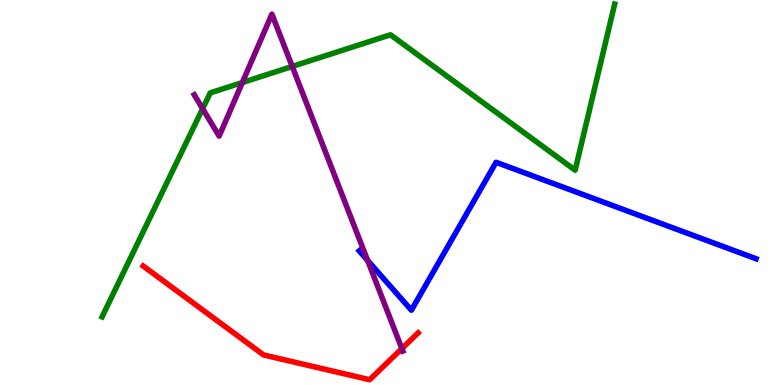[{'lines': ['blue', 'red'], 'intersections': []}, {'lines': ['green', 'red'], 'intersections': []}, {'lines': ['purple', 'red'], 'intersections': [{'x': 5.19, 'y': 0.946}]}, {'lines': ['blue', 'green'], 'intersections': []}, {'lines': ['blue', 'purple'], 'intersections': [{'x': 4.74, 'y': 3.24}]}, {'lines': ['green', 'purple'], 'intersections': [{'x': 2.61, 'y': 7.18}, {'x': 3.13, 'y': 7.86}, {'x': 3.77, 'y': 8.27}]}]